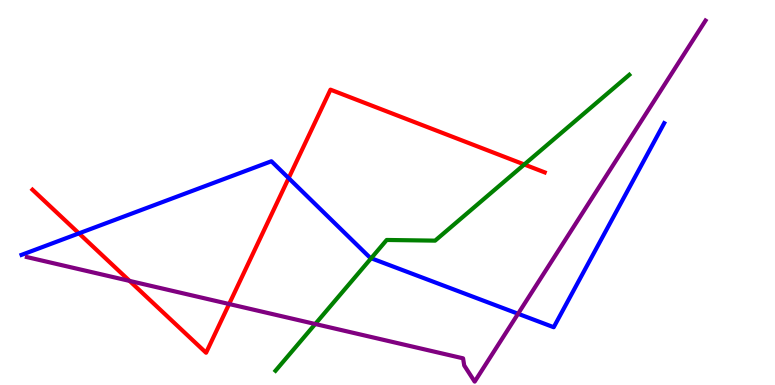[{'lines': ['blue', 'red'], 'intersections': [{'x': 1.02, 'y': 3.94}, {'x': 3.72, 'y': 5.37}]}, {'lines': ['green', 'red'], 'intersections': [{'x': 6.77, 'y': 5.73}]}, {'lines': ['purple', 'red'], 'intersections': [{'x': 1.67, 'y': 2.7}, {'x': 2.96, 'y': 2.1}]}, {'lines': ['blue', 'green'], 'intersections': [{'x': 4.79, 'y': 3.29}]}, {'lines': ['blue', 'purple'], 'intersections': [{'x': 6.68, 'y': 1.85}]}, {'lines': ['green', 'purple'], 'intersections': [{'x': 4.07, 'y': 1.58}]}]